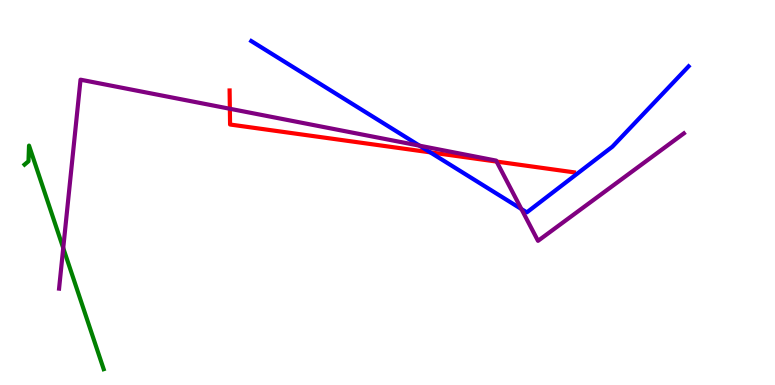[{'lines': ['blue', 'red'], 'intersections': [{'x': 5.55, 'y': 6.04}]}, {'lines': ['green', 'red'], 'intersections': []}, {'lines': ['purple', 'red'], 'intersections': [{'x': 2.97, 'y': 7.17}, {'x': 6.41, 'y': 5.8}]}, {'lines': ['blue', 'green'], 'intersections': []}, {'lines': ['blue', 'purple'], 'intersections': [{'x': 5.41, 'y': 6.22}, {'x': 6.73, 'y': 4.57}]}, {'lines': ['green', 'purple'], 'intersections': [{'x': 0.816, 'y': 3.56}]}]